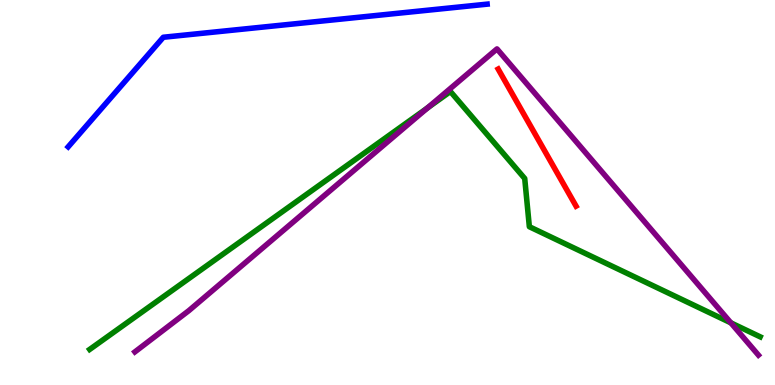[{'lines': ['blue', 'red'], 'intersections': []}, {'lines': ['green', 'red'], 'intersections': []}, {'lines': ['purple', 'red'], 'intersections': []}, {'lines': ['blue', 'green'], 'intersections': []}, {'lines': ['blue', 'purple'], 'intersections': []}, {'lines': ['green', 'purple'], 'intersections': [{'x': 5.52, 'y': 7.2}, {'x': 9.43, 'y': 1.61}]}]